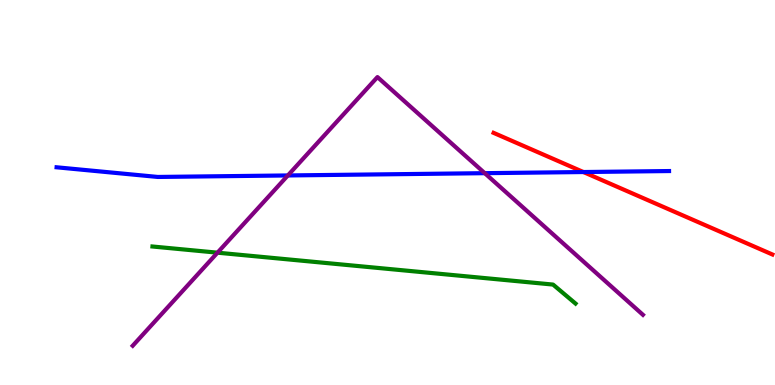[{'lines': ['blue', 'red'], 'intersections': [{'x': 7.53, 'y': 5.53}]}, {'lines': ['green', 'red'], 'intersections': []}, {'lines': ['purple', 'red'], 'intersections': []}, {'lines': ['blue', 'green'], 'intersections': []}, {'lines': ['blue', 'purple'], 'intersections': [{'x': 3.71, 'y': 5.44}, {'x': 6.26, 'y': 5.5}]}, {'lines': ['green', 'purple'], 'intersections': [{'x': 2.81, 'y': 3.44}]}]